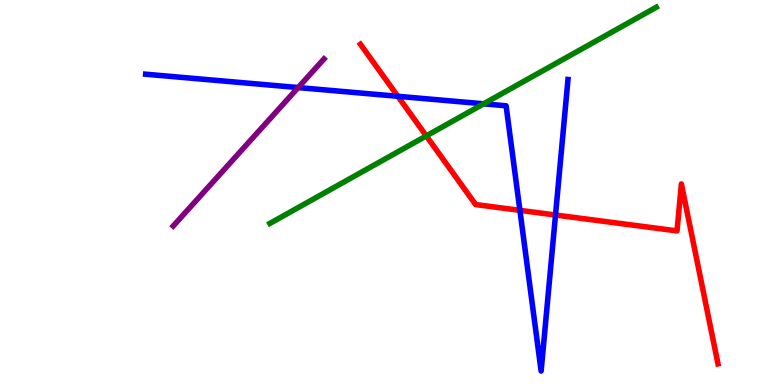[{'lines': ['blue', 'red'], 'intersections': [{'x': 5.13, 'y': 7.5}, {'x': 6.71, 'y': 4.54}, {'x': 7.17, 'y': 4.42}]}, {'lines': ['green', 'red'], 'intersections': [{'x': 5.5, 'y': 6.47}]}, {'lines': ['purple', 'red'], 'intersections': []}, {'lines': ['blue', 'green'], 'intersections': [{'x': 6.24, 'y': 7.3}]}, {'lines': ['blue', 'purple'], 'intersections': [{'x': 3.85, 'y': 7.73}]}, {'lines': ['green', 'purple'], 'intersections': []}]